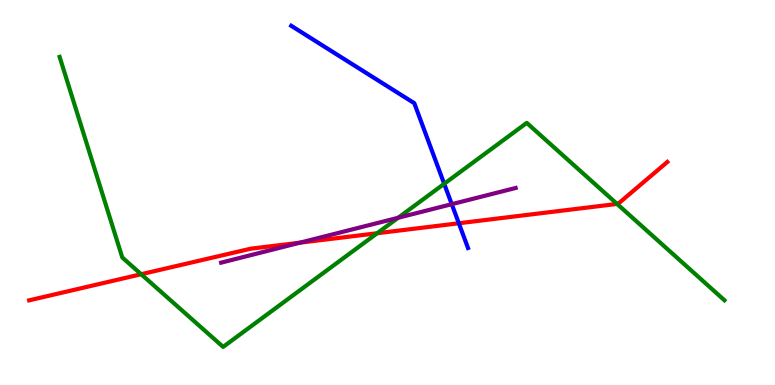[{'lines': ['blue', 'red'], 'intersections': [{'x': 5.92, 'y': 4.2}]}, {'lines': ['green', 'red'], 'intersections': [{'x': 1.82, 'y': 2.88}, {'x': 4.87, 'y': 3.94}, {'x': 7.96, 'y': 4.7}]}, {'lines': ['purple', 'red'], 'intersections': [{'x': 3.87, 'y': 3.7}]}, {'lines': ['blue', 'green'], 'intersections': [{'x': 5.73, 'y': 5.23}]}, {'lines': ['blue', 'purple'], 'intersections': [{'x': 5.83, 'y': 4.7}]}, {'lines': ['green', 'purple'], 'intersections': [{'x': 5.14, 'y': 4.34}]}]